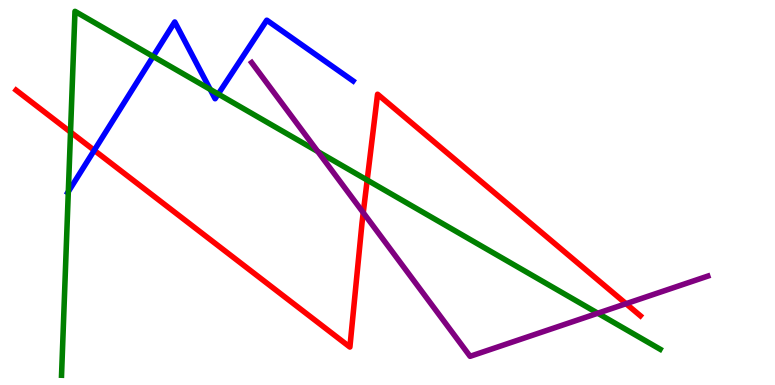[{'lines': ['blue', 'red'], 'intersections': [{'x': 1.22, 'y': 6.1}]}, {'lines': ['green', 'red'], 'intersections': [{'x': 0.91, 'y': 6.57}, {'x': 4.74, 'y': 5.32}]}, {'lines': ['purple', 'red'], 'intersections': [{'x': 4.69, 'y': 4.48}, {'x': 8.08, 'y': 2.11}]}, {'lines': ['blue', 'green'], 'intersections': [{'x': 0.882, 'y': 5.02}, {'x': 1.98, 'y': 8.53}, {'x': 2.71, 'y': 7.68}, {'x': 2.82, 'y': 7.56}]}, {'lines': ['blue', 'purple'], 'intersections': []}, {'lines': ['green', 'purple'], 'intersections': [{'x': 4.1, 'y': 6.06}, {'x': 7.71, 'y': 1.86}]}]